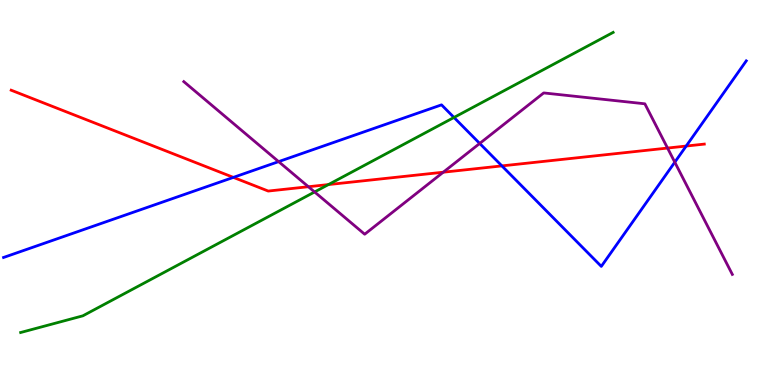[{'lines': ['blue', 'red'], 'intersections': [{'x': 3.01, 'y': 5.39}, {'x': 6.48, 'y': 5.69}, {'x': 8.85, 'y': 6.21}]}, {'lines': ['green', 'red'], 'intersections': [{'x': 4.24, 'y': 5.21}]}, {'lines': ['purple', 'red'], 'intersections': [{'x': 3.98, 'y': 5.15}, {'x': 5.72, 'y': 5.53}, {'x': 8.61, 'y': 6.15}]}, {'lines': ['blue', 'green'], 'intersections': [{'x': 5.86, 'y': 6.95}]}, {'lines': ['blue', 'purple'], 'intersections': [{'x': 3.6, 'y': 5.8}, {'x': 6.19, 'y': 6.27}, {'x': 8.71, 'y': 5.79}]}, {'lines': ['green', 'purple'], 'intersections': [{'x': 4.06, 'y': 5.01}]}]